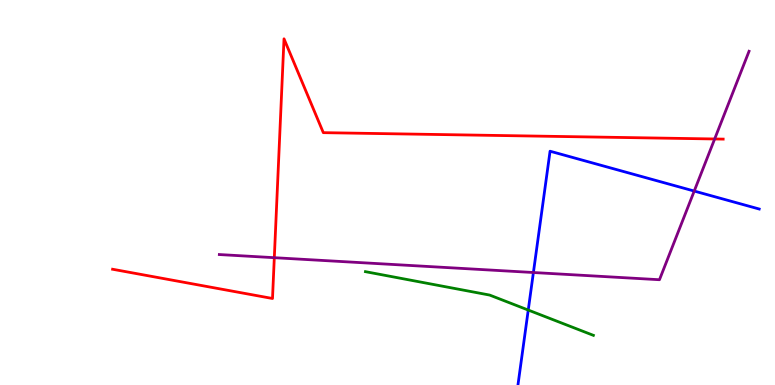[{'lines': ['blue', 'red'], 'intersections': []}, {'lines': ['green', 'red'], 'intersections': []}, {'lines': ['purple', 'red'], 'intersections': [{'x': 3.54, 'y': 3.31}, {'x': 9.22, 'y': 6.39}]}, {'lines': ['blue', 'green'], 'intersections': [{'x': 6.82, 'y': 1.95}]}, {'lines': ['blue', 'purple'], 'intersections': [{'x': 6.88, 'y': 2.92}, {'x': 8.96, 'y': 5.04}]}, {'lines': ['green', 'purple'], 'intersections': []}]